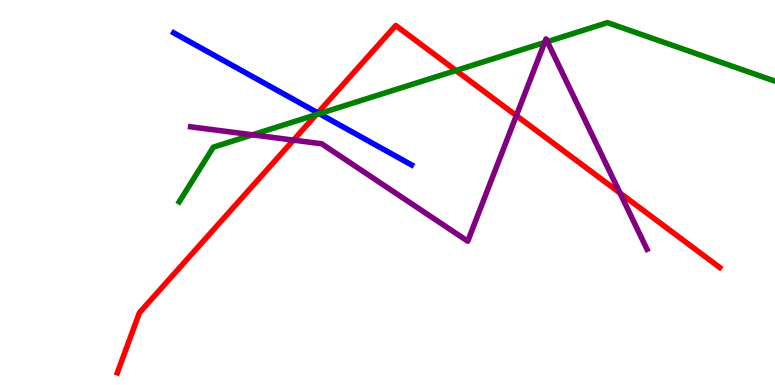[{'lines': ['blue', 'red'], 'intersections': [{'x': 4.1, 'y': 7.07}]}, {'lines': ['green', 'red'], 'intersections': [{'x': 4.08, 'y': 7.02}, {'x': 5.88, 'y': 8.17}]}, {'lines': ['purple', 'red'], 'intersections': [{'x': 3.79, 'y': 6.36}, {'x': 6.66, 'y': 7.0}, {'x': 8.0, 'y': 4.99}]}, {'lines': ['blue', 'green'], 'intersections': [{'x': 4.12, 'y': 7.05}]}, {'lines': ['blue', 'purple'], 'intersections': []}, {'lines': ['green', 'purple'], 'intersections': [{'x': 3.26, 'y': 6.5}, {'x': 7.03, 'y': 8.9}, {'x': 7.06, 'y': 8.92}]}]